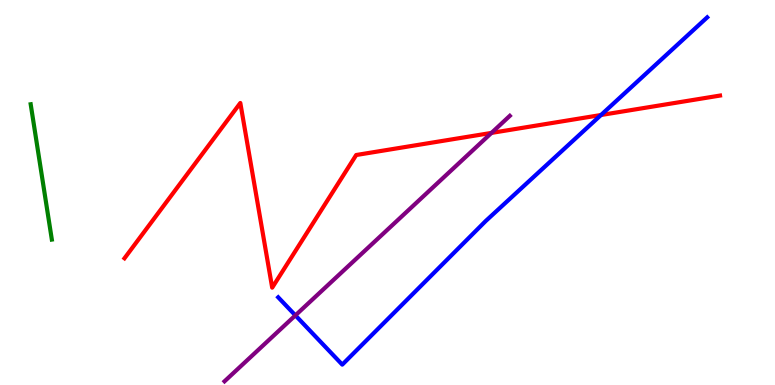[{'lines': ['blue', 'red'], 'intersections': [{'x': 7.75, 'y': 7.01}]}, {'lines': ['green', 'red'], 'intersections': []}, {'lines': ['purple', 'red'], 'intersections': [{'x': 6.34, 'y': 6.55}]}, {'lines': ['blue', 'green'], 'intersections': []}, {'lines': ['blue', 'purple'], 'intersections': [{'x': 3.81, 'y': 1.81}]}, {'lines': ['green', 'purple'], 'intersections': []}]